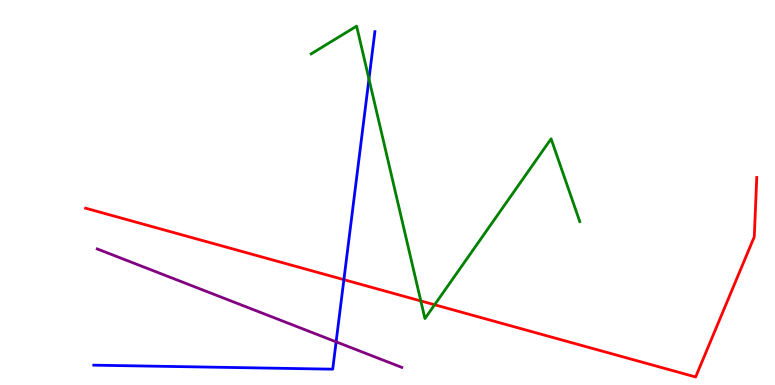[{'lines': ['blue', 'red'], 'intersections': [{'x': 4.44, 'y': 2.74}]}, {'lines': ['green', 'red'], 'intersections': [{'x': 5.43, 'y': 2.18}, {'x': 5.61, 'y': 2.08}]}, {'lines': ['purple', 'red'], 'intersections': []}, {'lines': ['blue', 'green'], 'intersections': [{'x': 4.76, 'y': 7.95}]}, {'lines': ['blue', 'purple'], 'intersections': [{'x': 4.34, 'y': 1.12}]}, {'lines': ['green', 'purple'], 'intersections': []}]